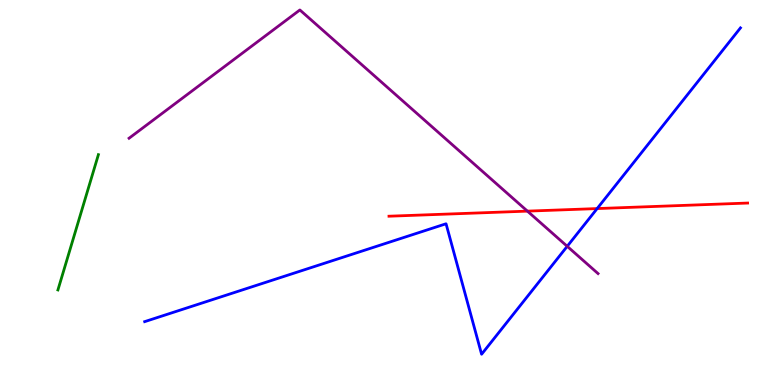[{'lines': ['blue', 'red'], 'intersections': [{'x': 7.71, 'y': 4.58}]}, {'lines': ['green', 'red'], 'intersections': []}, {'lines': ['purple', 'red'], 'intersections': [{'x': 6.81, 'y': 4.52}]}, {'lines': ['blue', 'green'], 'intersections': []}, {'lines': ['blue', 'purple'], 'intersections': [{'x': 7.32, 'y': 3.6}]}, {'lines': ['green', 'purple'], 'intersections': []}]